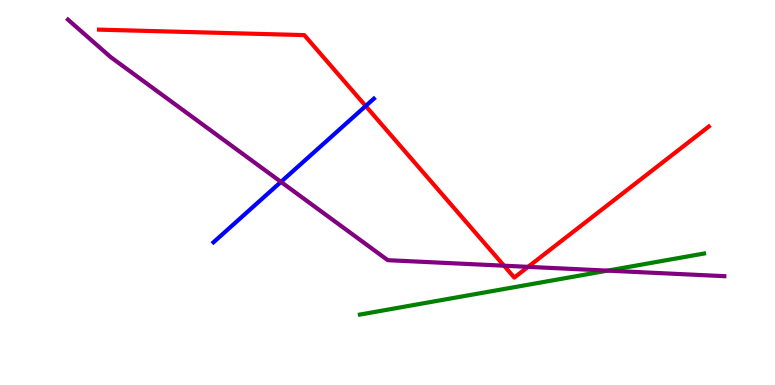[{'lines': ['blue', 'red'], 'intersections': [{'x': 4.72, 'y': 7.25}]}, {'lines': ['green', 'red'], 'intersections': []}, {'lines': ['purple', 'red'], 'intersections': [{'x': 6.5, 'y': 3.1}, {'x': 6.81, 'y': 3.07}]}, {'lines': ['blue', 'green'], 'intersections': []}, {'lines': ['blue', 'purple'], 'intersections': [{'x': 3.63, 'y': 5.28}]}, {'lines': ['green', 'purple'], 'intersections': [{'x': 7.84, 'y': 2.97}]}]